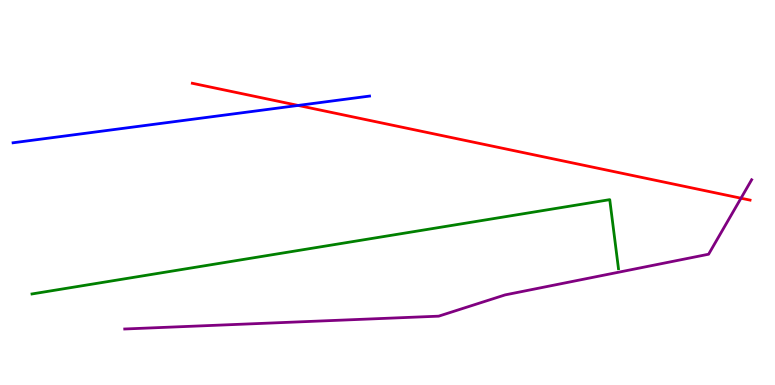[{'lines': ['blue', 'red'], 'intersections': [{'x': 3.85, 'y': 7.26}]}, {'lines': ['green', 'red'], 'intersections': []}, {'lines': ['purple', 'red'], 'intersections': [{'x': 9.56, 'y': 4.85}]}, {'lines': ['blue', 'green'], 'intersections': []}, {'lines': ['blue', 'purple'], 'intersections': []}, {'lines': ['green', 'purple'], 'intersections': []}]